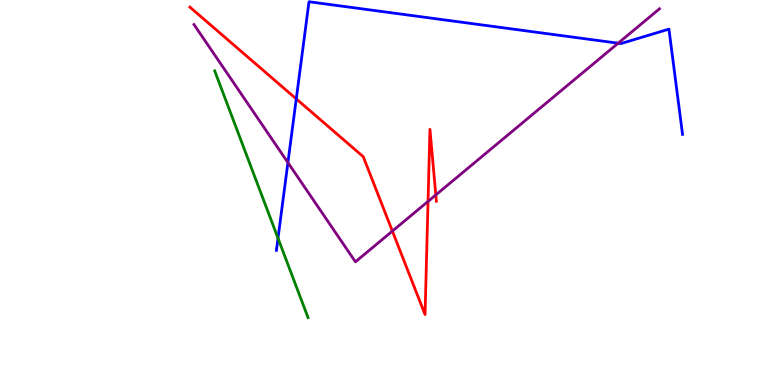[{'lines': ['blue', 'red'], 'intersections': [{'x': 3.82, 'y': 7.43}]}, {'lines': ['green', 'red'], 'intersections': []}, {'lines': ['purple', 'red'], 'intersections': [{'x': 5.06, 'y': 4.0}, {'x': 5.52, 'y': 4.77}, {'x': 5.62, 'y': 4.94}]}, {'lines': ['blue', 'green'], 'intersections': [{'x': 3.59, 'y': 3.81}]}, {'lines': ['blue', 'purple'], 'intersections': [{'x': 3.72, 'y': 5.78}, {'x': 7.98, 'y': 8.88}]}, {'lines': ['green', 'purple'], 'intersections': []}]